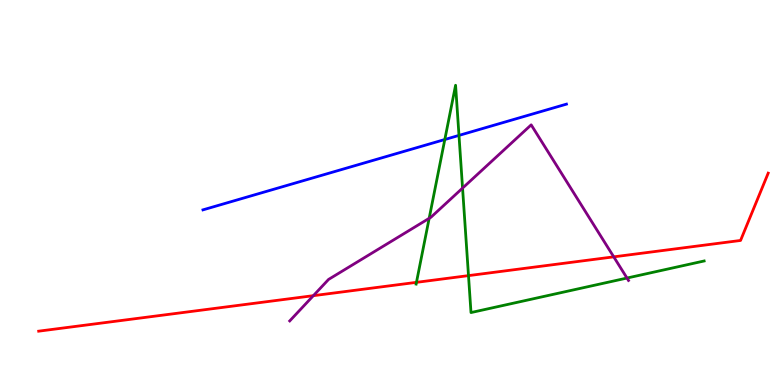[{'lines': ['blue', 'red'], 'intersections': []}, {'lines': ['green', 'red'], 'intersections': [{'x': 5.37, 'y': 2.67}, {'x': 6.05, 'y': 2.84}]}, {'lines': ['purple', 'red'], 'intersections': [{'x': 4.04, 'y': 2.32}, {'x': 7.92, 'y': 3.33}]}, {'lines': ['blue', 'green'], 'intersections': [{'x': 5.74, 'y': 6.38}, {'x': 5.92, 'y': 6.48}]}, {'lines': ['blue', 'purple'], 'intersections': []}, {'lines': ['green', 'purple'], 'intersections': [{'x': 5.54, 'y': 4.33}, {'x': 5.97, 'y': 5.11}, {'x': 8.09, 'y': 2.78}]}]